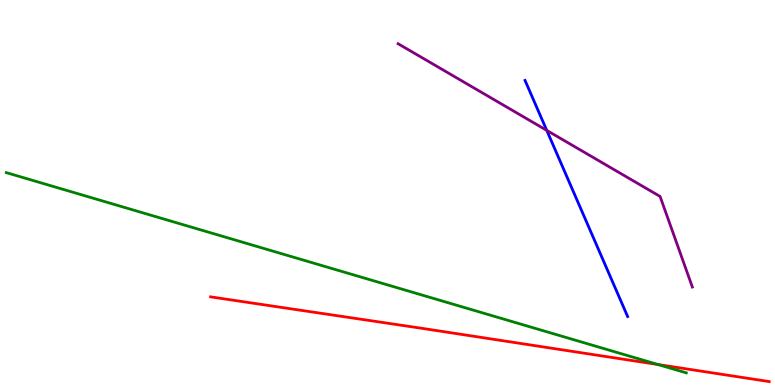[{'lines': ['blue', 'red'], 'intersections': []}, {'lines': ['green', 'red'], 'intersections': [{'x': 8.49, 'y': 0.532}]}, {'lines': ['purple', 'red'], 'intersections': []}, {'lines': ['blue', 'green'], 'intersections': []}, {'lines': ['blue', 'purple'], 'intersections': [{'x': 7.05, 'y': 6.61}]}, {'lines': ['green', 'purple'], 'intersections': []}]